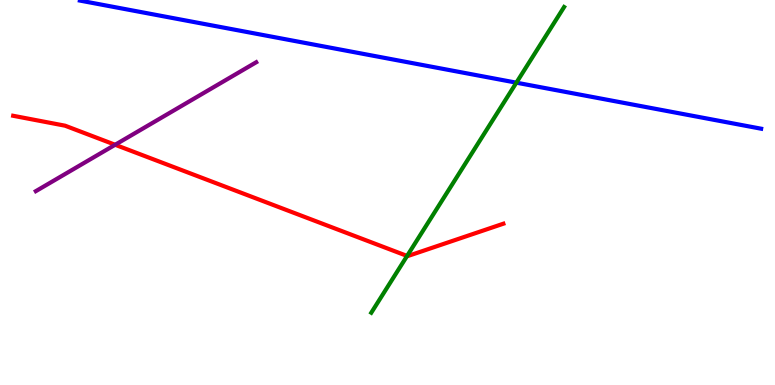[{'lines': ['blue', 'red'], 'intersections': []}, {'lines': ['green', 'red'], 'intersections': [{'x': 5.25, 'y': 3.35}]}, {'lines': ['purple', 'red'], 'intersections': [{'x': 1.49, 'y': 6.24}]}, {'lines': ['blue', 'green'], 'intersections': [{'x': 6.66, 'y': 7.85}]}, {'lines': ['blue', 'purple'], 'intersections': []}, {'lines': ['green', 'purple'], 'intersections': []}]